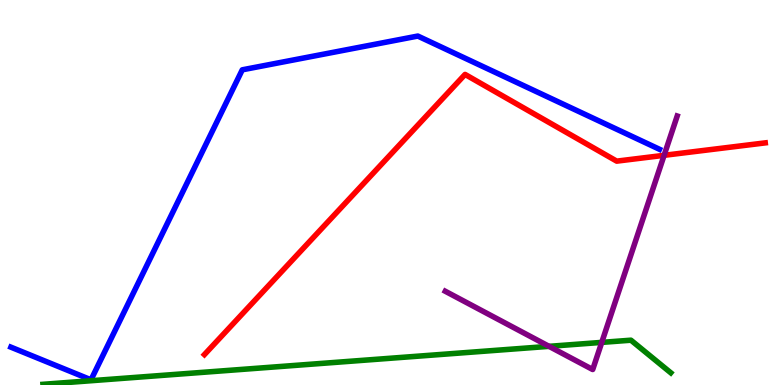[{'lines': ['blue', 'red'], 'intersections': []}, {'lines': ['green', 'red'], 'intersections': []}, {'lines': ['purple', 'red'], 'intersections': [{'x': 8.57, 'y': 5.97}]}, {'lines': ['blue', 'green'], 'intersections': []}, {'lines': ['blue', 'purple'], 'intersections': []}, {'lines': ['green', 'purple'], 'intersections': [{'x': 7.08, 'y': 1.0}, {'x': 7.76, 'y': 1.11}]}]